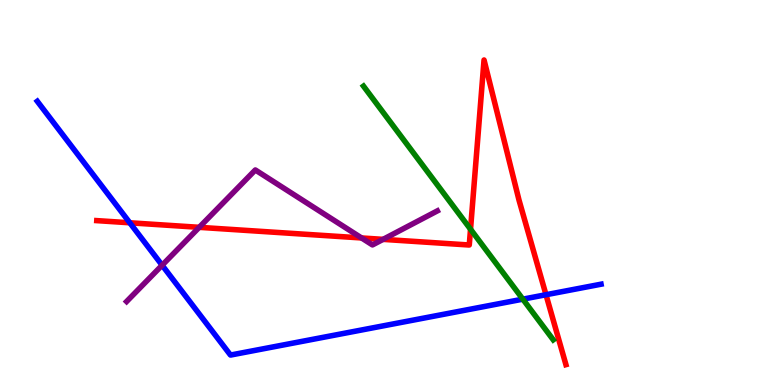[{'lines': ['blue', 'red'], 'intersections': [{'x': 1.67, 'y': 4.21}, {'x': 7.05, 'y': 2.34}]}, {'lines': ['green', 'red'], 'intersections': [{'x': 6.07, 'y': 4.05}]}, {'lines': ['purple', 'red'], 'intersections': [{'x': 2.57, 'y': 4.1}, {'x': 4.67, 'y': 3.82}, {'x': 4.94, 'y': 3.78}]}, {'lines': ['blue', 'green'], 'intersections': [{'x': 6.75, 'y': 2.23}]}, {'lines': ['blue', 'purple'], 'intersections': [{'x': 2.09, 'y': 3.11}]}, {'lines': ['green', 'purple'], 'intersections': []}]